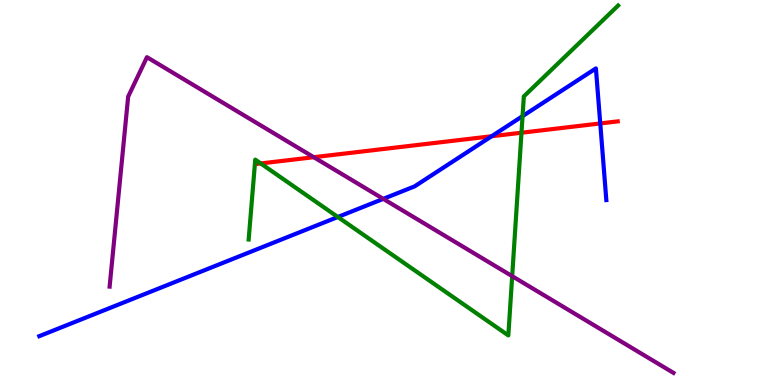[{'lines': ['blue', 'red'], 'intersections': [{'x': 6.34, 'y': 6.46}, {'x': 7.75, 'y': 6.79}]}, {'lines': ['green', 'red'], 'intersections': [{'x': 3.36, 'y': 5.75}, {'x': 6.73, 'y': 6.55}]}, {'lines': ['purple', 'red'], 'intersections': [{'x': 4.05, 'y': 5.92}]}, {'lines': ['blue', 'green'], 'intersections': [{'x': 4.36, 'y': 4.36}, {'x': 6.74, 'y': 6.98}]}, {'lines': ['blue', 'purple'], 'intersections': [{'x': 4.95, 'y': 4.83}]}, {'lines': ['green', 'purple'], 'intersections': [{'x': 6.61, 'y': 2.83}]}]